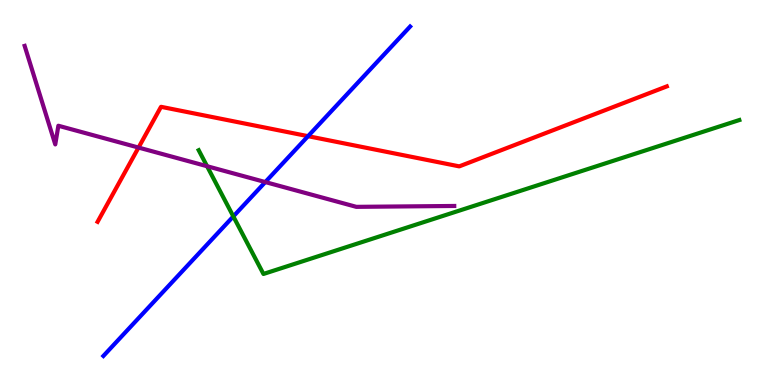[{'lines': ['blue', 'red'], 'intersections': [{'x': 3.97, 'y': 6.46}]}, {'lines': ['green', 'red'], 'intersections': []}, {'lines': ['purple', 'red'], 'intersections': [{'x': 1.79, 'y': 6.17}]}, {'lines': ['blue', 'green'], 'intersections': [{'x': 3.01, 'y': 4.38}]}, {'lines': ['blue', 'purple'], 'intersections': [{'x': 3.42, 'y': 5.27}]}, {'lines': ['green', 'purple'], 'intersections': [{'x': 2.67, 'y': 5.68}]}]